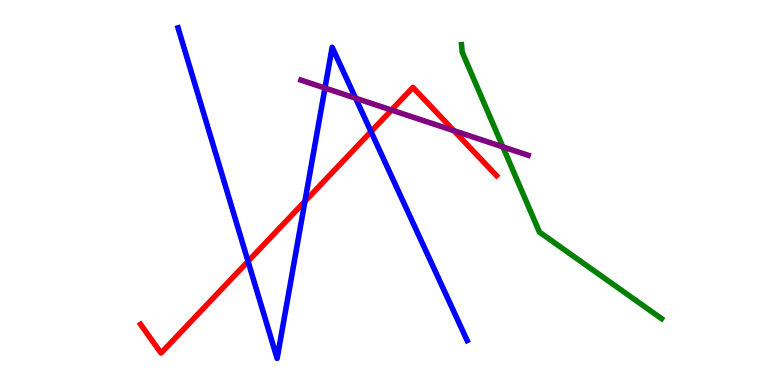[{'lines': ['blue', 'red'], 'intersections': [{'x': 3.2, 'y': 3.21}, {'x': 3.93, 'y': 4.77}, {'x': 4.79, 'y': 6.58}]}, {'lines': ['green', 'red'], 'intersections': []}, {'lines': ['purple', 'red'], 'intersections': [{'x': 5.05, 'y': 7.14}, {'x': 5.86, 'y': 6.61}]}, {'lines': ['blue', 'green'], 'intersections': []}, {'lines': ['blue', 'purple'], 'intersections': [{'x': 4.19, 'y': 7.71}, {'x': 4.59, 'y': 7.45}]}, {'lines': ['green', 'purple'], 'intersections': [{'x': 6.49, 'y': 6.18}]}]